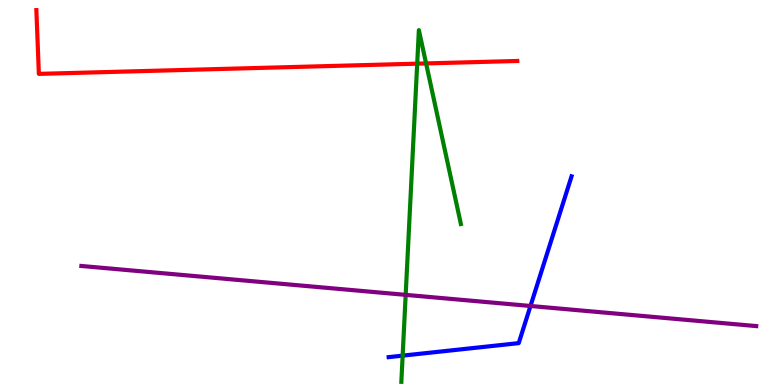[{'lines': ['blue', 'red'], 'intersections': []}, {'lines': ['green', 'red'], 'intersections': [{'x': 5.38, 'y': 8.35}, {'x': 5.5, 'y': 8.35}]}, {'lines': ['purple', 'red'], 'intersections': []}, {'lines': ['blue', 'green'], 'intersections': [{'x': 5.2, 'y': 0.763}]}, {'lines': ['blue', 'purple'], 'intersections': [{'x': 6.85, 'y': 2.05}]}, {'lines': ['green', 'purple'], 'intersections': [{'x': 5.23, 'y': 2.34}]}]